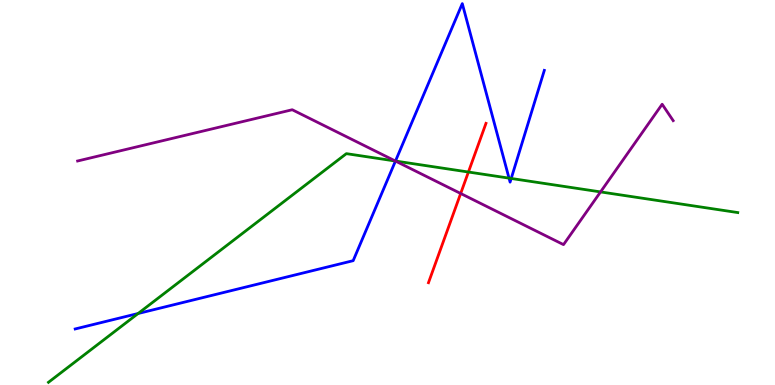[{'lines': ['blue', 'red'], 'intersections': []}, {'lines': ['green', 'red'], 'intersections': [{'x': 6.04, 'y': 5.53}]}, {'lines': ['purple', 'red'], 'intersections': [{'x': 5.94, 'y': 4.97}]}, {'lines': ['blue', 'green'], 'intersections': [{'x': 1.78, 'y': 1.86}, {'x': 5.1, 'y': 5.82}, {'x': 6.57, 'y': 5.37}, {'x': 6.6, 'y': 5.36}]}, {'lines': ['blue', 'purple'], 'intersections': [{'x': 5.1, 'y': 5.82}]}, {'lines': ['green', 'purple'], 'intersections': [{'x': 5.1, 'y': 5.82}, {'x': 7.75, 'y': 5.02}]}]